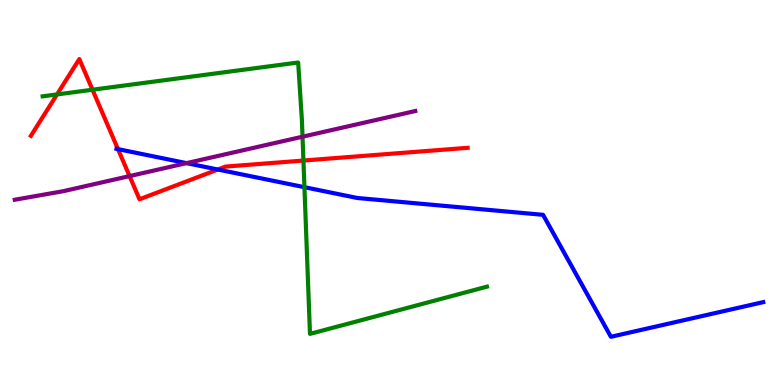[{'lines': ['blue', 'red'], 'intersections': [{'x': 1.52, 'y': 6.13}, {'x': 2.81, 'y': 5.6}]}, {'lines': ['green', 'red'], 'intersections': [{'x': 0.736, 'y': 7.55}, {'x': 1.19, 'y': 7.67}, {'x': 3.92, 'y': 5.83}]}, {'lines': ['purple', 'red'], 'intersections': [{'x': 1.67, 'y': 5.43}]}, {'lines': ['blue', 'green'], 'intersections': [{'x': 3.93, 'y': 5.14}]}, {'lines': ['blue', 'purple'], 'intersections': [{'x': 2.41, 'y': 5.76}]}, {'lines': ['green', 'purple'], 'intersections': [{'x': 3.9, 'y': 6.45}]}]